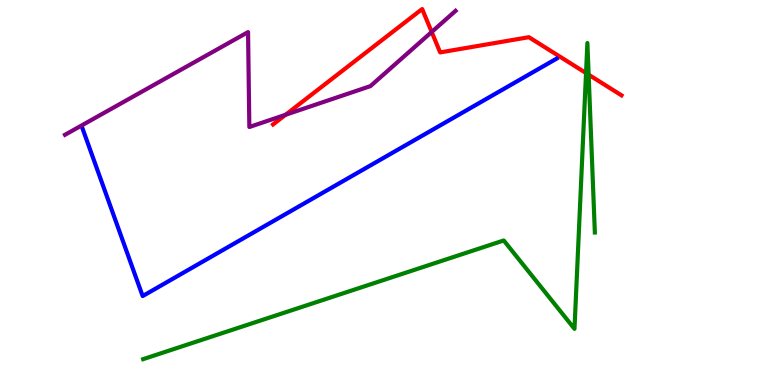[{'lines': ['blue', 'red'], 'intersections': []}, {'lines': ['green', 'red'], 'intersections': [{'x': 7.56, 'y': 8.1}, {'x': 7.6, 'y': 8.06}]}, {'lines': ['purple', 'red'], 'intersections': [{'x': 3.68, 'y': 7.02}, {'x': 5.57, 'y': 9.17}]}, {'lines': ['blue', 'green'], 'intersections': []}, {'lines': ['blue', 'purple'], 'intersections': []}, {'lines': ['green', 'purple'], 'intersections': []}]